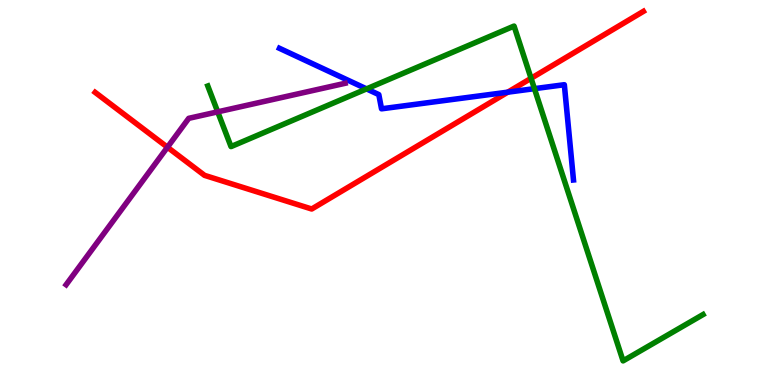[{'lines': ['blue', 'red'], 'intersections': [{'x': 6.55, 'y': 7.61}]}, {'lines': ['green', 'red'], 'intersections': [{'x': 6.85, 'y': 7.97}]}, {'lines': ['purple', 'red'], 'intersections': [{'x': 2.16, 'y': 6.18}]}, {'lines': ['blue', 'green'], 'intersections': [{'x': 4.73, 'y': 7.69}, {'x': 6.9, 'y': 7.7}]}, {'lines': ['blue', 'purple'], 'intersections': []}, {'lines': ['green', 'purple'], 'intersections': [{'x': 2.81, 'y': 7.09}]}]